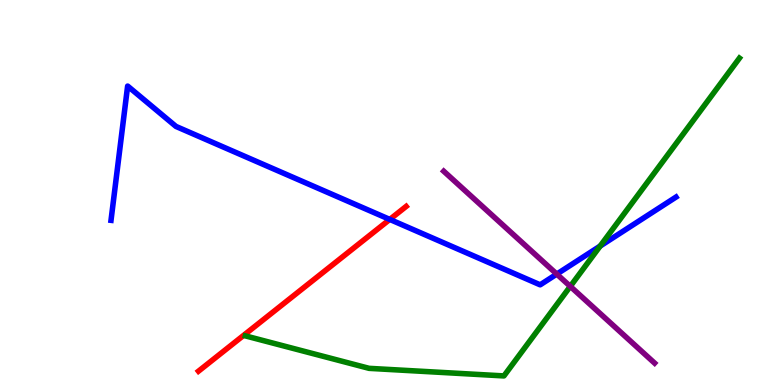[{'lines': ['blue', 'red'], 'intersections': [{'x': 5.03, 'y': 4.3}]}, {'lines': ['green', 'red'], 'intersections': []}, {'lines': ['purple', 'red'], 'intersections': []}, {'lines': ['blue', 'green'], 'intersections': [{'x': 7.74, 'y': 3.61}]}, {'lines': ['blue', 'purple'], 'intersections': [{'x': 7.18, 'y': 2.88}]}, {'lines': ['green', 'purple'], 'intersections': [{'x': 7.36, 'y': 2.56}]}]